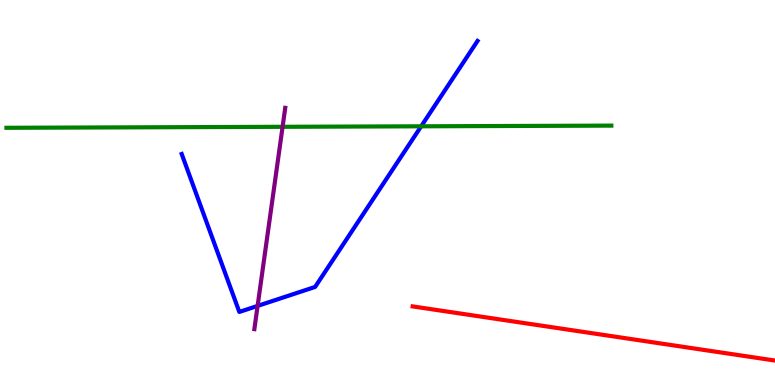[{'lines': ['blue', 'red'], 'intersections': []}, {'lines': ['green', 'red'], 'intersections': []}, {'lines': ['purple', 'red'], 'intersections': []}, {'lines': ['blue', 'green'], 'intersections': [{'x': 5.43, 'y': 6.72}]}, {'lines': ['blue', 'purple'], 'intersections': [{'x': 3.32, 'y': 2.05}]}, {'lines': ['green', 'purple'], 'intersections': [{'x': 3.65, 'y': 6.71}]}]